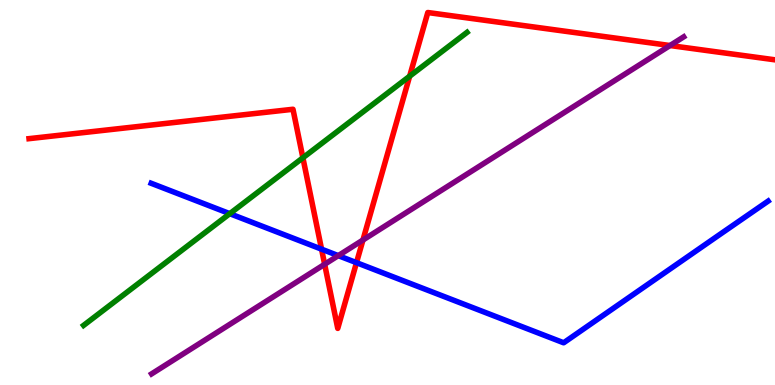[{'lines': ['blue', 'red'], 'intersections': [{'x': 4.15, 'y': 3.53}, {'x': 4.6, 'y': 3.18}]}, {'lines': ['green', 'red'], 'intersections': [{'x': 3.91, 'y': 5.9}, {'x': 5.29, 'y': 8.02}]}, {'lines': ['purple', 'red'], 'intersections': [{'x': 4.19, 'y': 3.14}, {'x': 4.68, 'y': 3.77}, {'x': 8.65, 'y': 8.82}]}, {'lines': ['blue', 'green'], 'intersections': [{'x': 2.96, 'y': 4.45}]}, {'lines': ['blue', 'purple'], 'intersections': [{'x': 4.36, 'y': 3.36}]}, {'lines': ['green', 'purple'], 'intersections': []}]